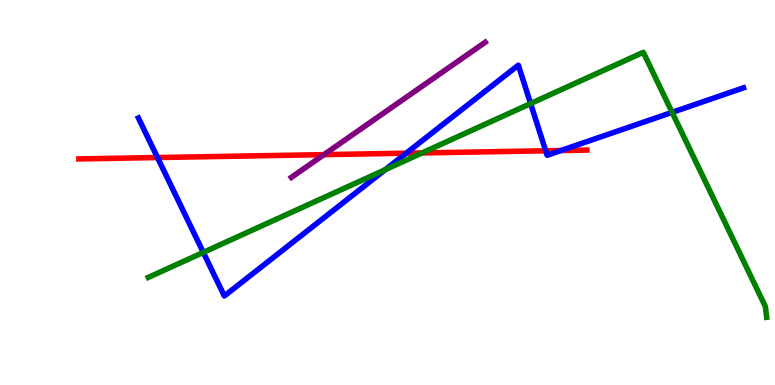[{'lines': ['blue', 'red'], 'intersections': [{'x': 2.03, 'y': 5.91}, {'x': 5.24, 'y': 6.02}, {'x': 7.04, 'y': 6.08}, {'x': 7.24, 'y': 6.09}]}, {'lines': ['green', 'red'], 'intersections': [{'x': 5.45, 'y': 6.03}]}, {'lines': ['purple', 'red'], 'intersections': [{'x': 4.18, 'y': 5.98}]}, {'lines': ['blue', 'green'], 'intersections': [{'x': 2.62, 'y': 3.44}, {'x': 4.97, 'y': 5.59}, {'x': 6.85, 'y': 7.31}, {'x': 8.67, 'y': 7.08}]}, {'lines': ['blue', 'purple'], 'intersections': []}, {'lines': ['green', 'purple'], 'intersections': []}]